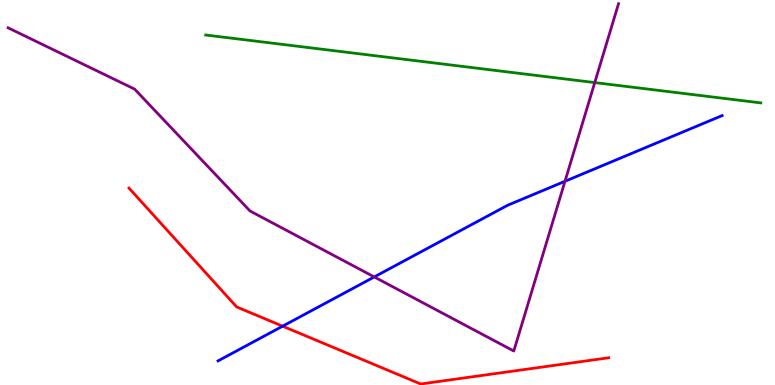[{'lines': ['blue', 'red'], 'intersections': [{'x': 3.65, 'y': 1.53}]}, {'lines': ['green', 'red'], 'intersections': []}, {'lines': ['purple', 'red'], 'intersections': []}, {'lines': ['blue', 'green'], 'intersections': []}, {'lines': ['blue', 'purple'], 'intersections': [{'x': 4.83, 'y': 2.81}, {'x': 7.29, 'y': 5.29}]}, {'lines': ['green', 'purple'], 'intersections': [{'x': 7.67, 'y': 7.85}]}]